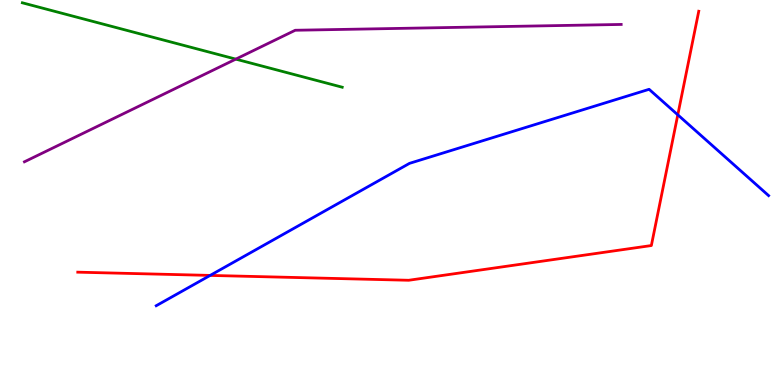[{'lines': ['blue', 'red'], 'intersections': [{'x': 2.71, 'y': 2.85}, {'x': 8.75, 'y': 7.02}]}, {'lines': ['green', 'red'], 'intersections': []}, {'lines': ['purple', 'red'], 'intersections': []}, {'lines': ['blue', 'green'], 'intersections': []}, {'lines': ['blue', 'purple'], 'intersections': []}, {'lines': ['green', 'purple'], 'intersections': [{'x': 3.04, 'y': 8.46}]}]